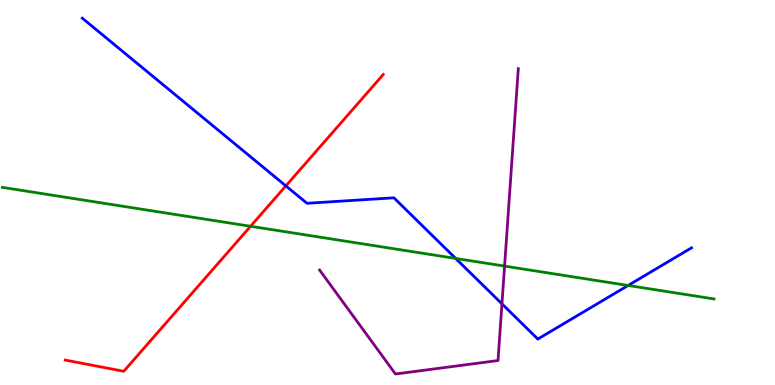[{'lines': ['blue', 'red'], 'intersections': [{'x': 3.69, 'y': 5.17}]}, {'lines': ['green', 'red'], 'intersections': [{'x': 3.23, 'y': 4.12}]}, {'lines': ['purple', 'red'], 'intersections': []}, {'lines': ['blue', 'green'], 'intersections': [{'x': 5.88, 'y': 3.29}, {'x': 8.1, 'y': 2.59}]}, {'lines': ['blue', 'purple'], 'intersections': [{'x': 6.48, 'y': 2.11}]}, {'lines': ['green', 'purple'], 'intersections': [{'x': 6.51, 'y': 3.09}]}]